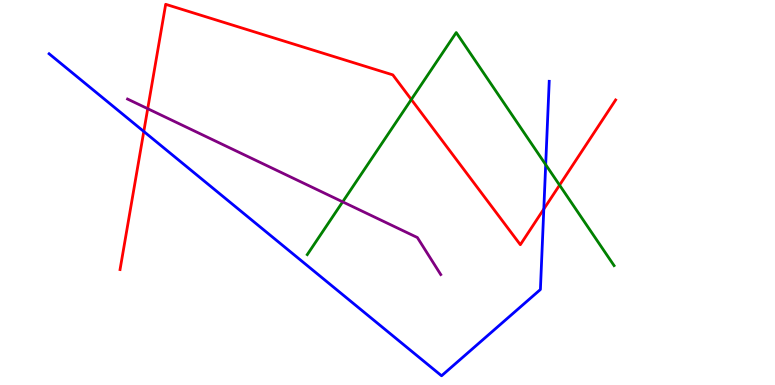[{'lines': ['blue', 'red'], 'intersections': [{'x': 1.86, 'y': 6.59}, {'x': 7.02, 'y': 4.57}]}, {'lines': ['green', 'red'], 'intersections': [{'x': 5.31, 'y': 7.42}, {'x': 7.22, 'y': 5.19}]}, {'lines': ['purple', 'red'], 'intersections': [{'x': 1.91, 'y': 7.18}]}, {'lines': ['blue', 'green'], 'intersections': [{'x': 7.04, 'y': 5.72}]}, {'lines': ['blue', 'purple'], 'intersections': []}, {'lines': ['green', 'purple'], 'intersections': [{'x': 4.42, 'y': 4.76}]}]